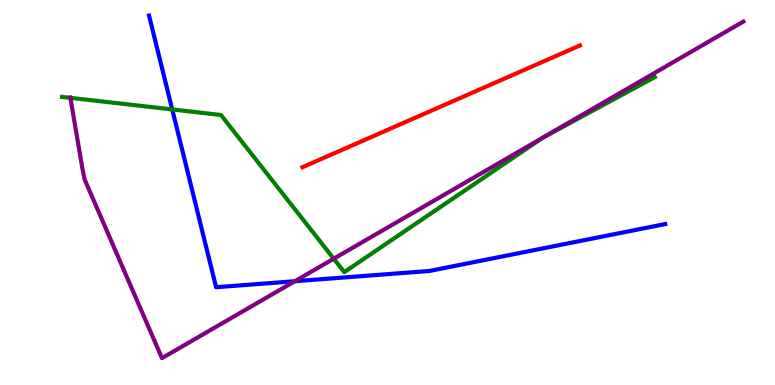[{'lines': ['blue', 'red'], 'intersections': []}, {'lines': ['green', 'red'], 'intersections': []}, {'lines': ['purple', 'red'], 'intersections': []}, {'lines': ['blue', 'green'], 'intersections': [{'x': 2.22, 'y': 7.16}]}, {'lines': ['blue', 'purple'], 'intersections': [{'x': 3.8, 'y': 2.7}]}, {'lines': ['green', 'purple'], 'intersections': [{'x': 0.908, 'y': 7.46}, {'x': 4.31, 'y': 3.28}]}]